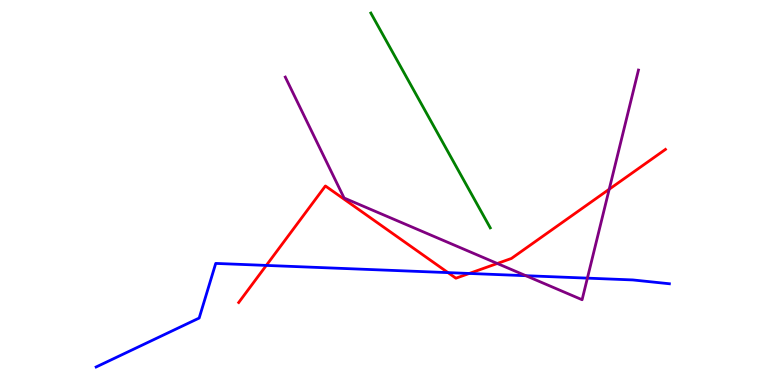[{'lines': ['blue', 'red'], 'intersections': [{'x': 3.44, 'y': 3.11}, {'x': 5.78, 'y': 2.92}, {'x': 6.06, 'y': 2.9}]}, {'lines': ['green', 'red'], 'intersections': []}, {'lines': ['purple', 'red'], 'intersections': [{'x': 6.42, 'y': 3.16}, {'x': 7.86, 'y': 5.08}]}, {'lines': ['blue', 'green'], 'intersections': []}, {'lines': ['blue', 'purple'], 'intersections': [{'x': 6.79, 'y': 2.84}, {'x': 7.58, 'y': 2.78}]}, {'lines': ['green', 'purple'], 'intersections': []}]